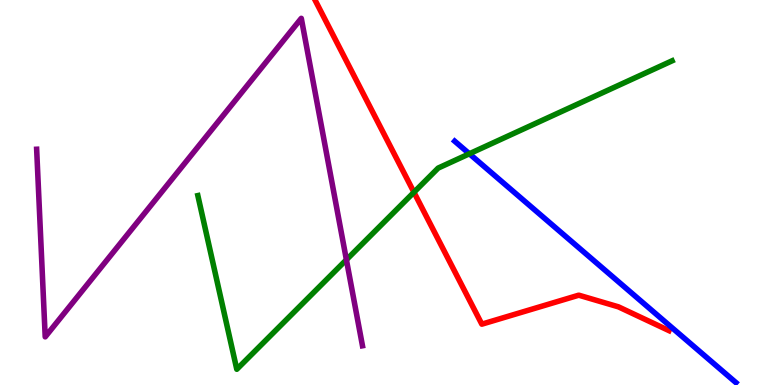[{'lines': ['blue', 'red'], 'intersections': []}, {'lines': ['green', 'red'], 'intersections': [{'x': 5.34, 'y': 5.01}]}, {'lines': ['purple', 'red'], 'intersections': []}, {'lines': ['blue', 'green'], 'intersections': [{'x': 6.06, 'y': 6.01}]}, {'lines': ['blue', 'purple'], 'intersections': []}, {'lines': ['green', 'purple'], 'intersections': [{'x': 4.47, 'y': 3.25}]}]